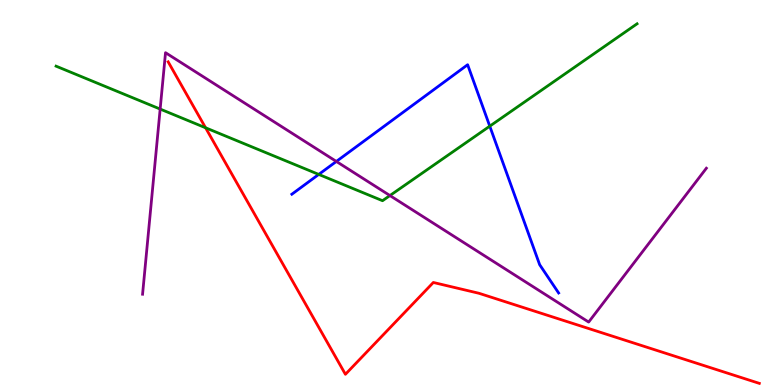[{'lines': ['blue', 'red'], 'intersections': []}, {'lines': ['green', 'red'], 'intersections': [{'x': 2.65, 'y': 6.68}]}, {'lines': ['purple', 'red'], 'intersections': []}, {'lines': ['blue', 'green'], 'intersections': [{'x': 4.11, 'y': 5.47}, {'x': 6.32, 'y': 6.72}]}, {'lines': ['blue', 'purple'], 'intersections': [{'x': 4.34, 'y': 5.81}]}, {'lines': ['green', 'purple'], 'intersections': [{'x': 2.07, 'y': 7.17}, {'x': 5.03, 'y': 4.92}]}]